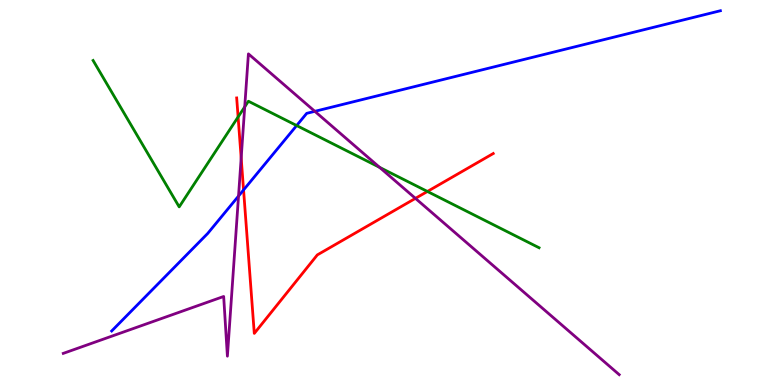[{'lines': ['blue', 'red'], 'intersections': [{'x': 3.14, 'y': 5.07}]}, {'lines': ['green', 'red'], 'intersections': [{'x': 3.07, 'y': 6.96}, {'x': 5.52, 'y': 5.03}]}, {'lines': ['purple', 'red'], 'intersections': [{'x': 3.11, 'y': 5.9}, {'x': 5.36, 'y': 4.85}]}, {'lines': ['blue', 'green'], 'intersections': [{'x': 3.83, 'y': 6.74}]}, {'lines': ['blue', 'purple'], 'intersections': [{'x': 3.08, 'y': 4.91}, {'x': 4.06, 'y': 7.11}]}, {'lines': ['green', 'purple'], 'intersections': [{'x': 3.16, 'y': 7.22}, {'x': 4.9, 'y': 5.65}]}]